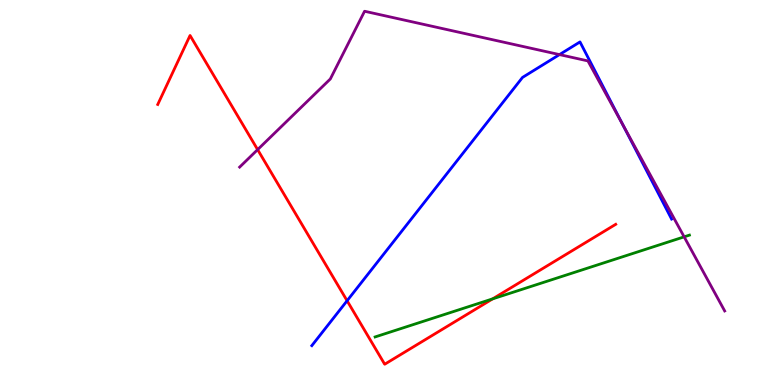[{'lines': ['blue', 'red'], 'intersections': [{'x': 4.48, 'y': 2.19}]}, {'lines': ['green', 'red'], 'intersections': [{'x': 6.36, 'y': 2.24}]}, {'lines': ['purple', 'red'], 'intersections': [{'x': 3.32, 'y': 6.11}]}, {'lines': ['blue', 'green'], 'intersections': []}, {'lines': ['blue', 'purple'], 'intersections': [{'x': 7.22, 'y': 8.58}, {'x': 8.03, 'y': 6.77}]}, {'lines': ['green', 'purple'], 'intersections': [{'x': 8.83, 'y': 3.85}]}]